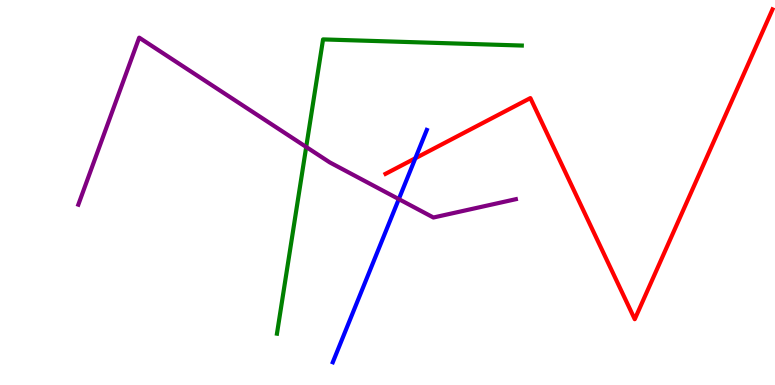[{'lines': ['blue', 'red'], 'intersections': [{'x': 5.36, 'y': 5.89}]}, {'lines': ['green', 'red'], 'intersections': []}, {'lines': ['purple', 'red'], 'intersections': []}, {'lines': ['blue', 'green'], 'intersections': []}, {'lines': ['blue', 'purple'], 'intersections': [{'x': 5.15, 'y': 4.83}]}, {'lines': ['green', 'purple'], 'intersections': [{'x': 3.95, 'y': 6.18}]}]